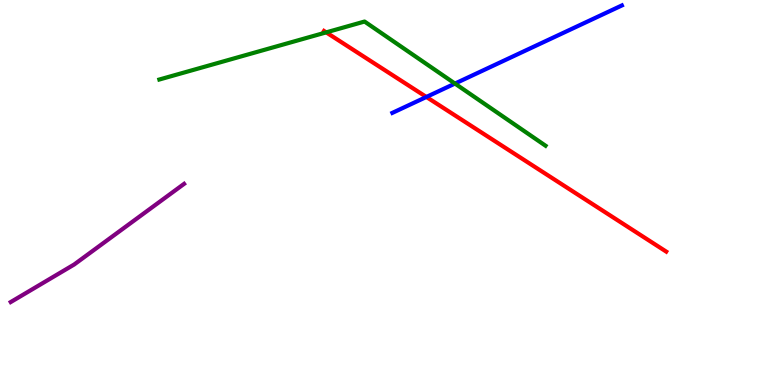[{'lines': ['blue', 'red'], 'intersections': [{'x': 5.5, 'y': 7.48}]}, {'lines': ['green', 'red'], 'intersections': [{'x': 4.21, 'y': 9.16}]}, {'lines': ['purple', 'red'], 'intersections': []}, {'lines': ['blue', 'green'], 'intersections': [{'x': 5.87, 'y': 7.83}]}, {'lines': ['blue', 'purple'], 'intersections': []}, {'lines': ['green', 'purple'], 'intersections': []}]